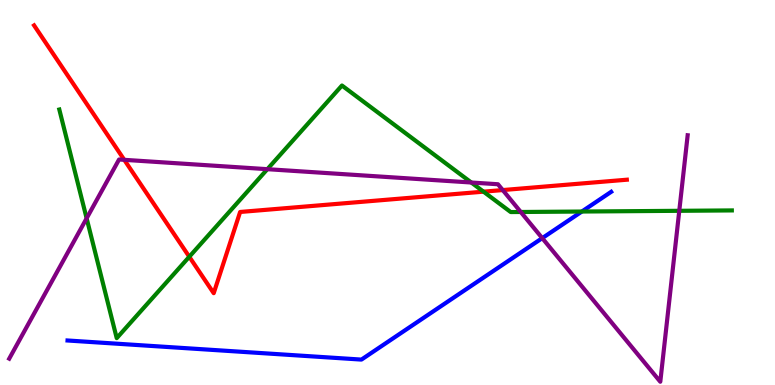[{'lines': ['blue', 'red'], 'intersections': []}, {'lines': ['green', 'red'], 'intersections': [{'x': 2.44, 'y': 3.33}, {'x': 6.24, 'y': 5.02}]}, {'lines': ['purple', 'red'], 'intersections': [{'x': 1.6, 'y': 5.85}, {'x': 6.49, 'y': 5.06}]}, {'lines': ['blue', 'green'], 'intersections': [{'x': 7.51, 'y': 4.51}]}, {'lines': ['blue', 'purple'], 'intersections': [{'x': 7.0, 'y': 3.81}]}, {'lines': ['green', 'purple'], 'intersections': [{'x': 1.12, 'y': 4.33}, {'x': 3.45, 'y': 5.61}, {'x': 6.08, 'y': 5.26}, {'x': 6.72, 'y': 4.49}, {'x': 8.76, 'y': 4.52}]}]